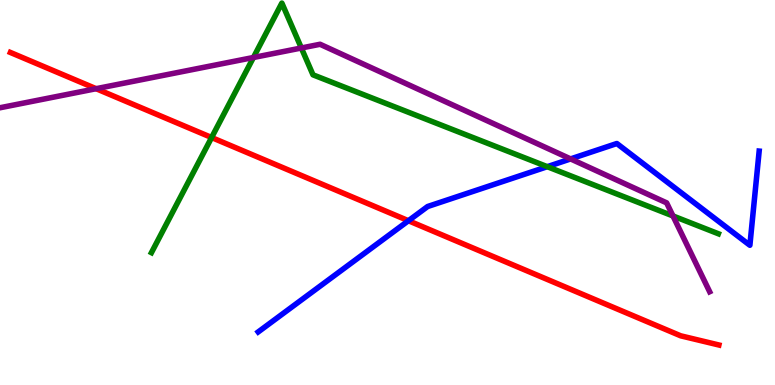[{'lines': ['blue', 'red'], 'intersections': [{'x': 5.27, 'y': 4.27}]}, {'lines': ['green', 'red'], 'intersections': [{'x': 2.73, 'y': 6.43}]}, {'lines': ['purple', 'red'], 'intersections': [{'x': 1.24, 'y': 7.7}]}, {'lines': ['blue', 'green'], 'intersections': [{'x': 7.06, 'y': 5.67}]}, {'lines': ['blue', 'purple'], 'intersections': [{'x': 7.36, 'y': 5.87}]}, {'lines': ['green', 'purple'], 'intersections': [{'x': 3.27, 'y': 8.51}, {'x': 3.89, 'y': 8.75}, {'x': 8.68, 'y': 4.39}]}]